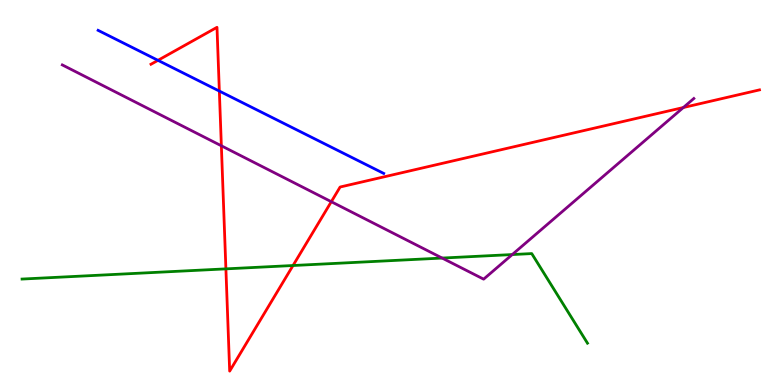[{'lines': ['blue', 'red'], 'intersections': [{'x': 2.04, 'y': 8.43}, {'x': 2.83, 'y': 7.63}]}, {'lines': ['green', 'red'], 'intersections': [{'x': 2.91, 'y': 3.02}, {'x': 3.78, 'y': 3.1}]}, {'lines': ['purple', 'red'], 'intersections': [{'x': 2.86, 'y': 6.21}, {'x': 4.27, 'y': 4.76}, {'x': 8.82, 'y': 7.21}]}, {'lines': ['blue', 'green'], 'intersections': []}, {'lines': ['blue', 'purple'], 'intersections': []}, {'lines': ['green', 'purple'], 'intersections': [{'x': 5.7, 'y': 3.3}, {'x': 6.61, 'y': 3.39}]}]